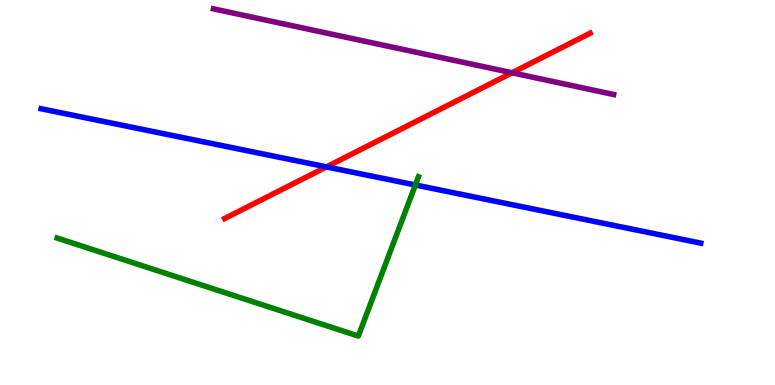[{'lines': ['blue', 'red'], 'intersections': [{'x': 4.21, 'y': 5.67}]}, {'lines': ['green', 'red'], 'intersections': []}, {'lines': ['purple', 'red'], 'intersections': [{'x': 6.61, 'y': 8.11}]}, {'lines': ['blue', 'green'], 'intersections': [{'x': 5.36, 'y': 5.2}]}, {'lines': ['blue', 'purple'], 'intersections': []}, {'lines': ['green', 'purple'], 'intersections': []}]